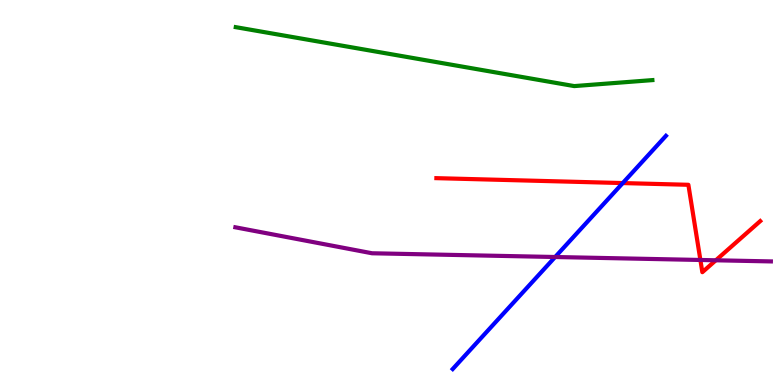[{'lines': ['blue', 'red'], 'intersections': [{'x': 8.04, 'y': 5.24}]}, {'lines': ['green', 'red'], 'intersections': []}, {'lines': ['purple', 'red'], 'intersections': [{'x': 9.04, 'y': 3.25}, {'x': 9.24, 'y': 3.24}]}, {'lines': ['blue', 'green'], 'intersections': []}, {'lines': ['blue', 'purple'], 'intersections': [{'x': 7.16, 'y': 3.32}]}, {'lines': ['green', 'purple'], 'intersections': []}]